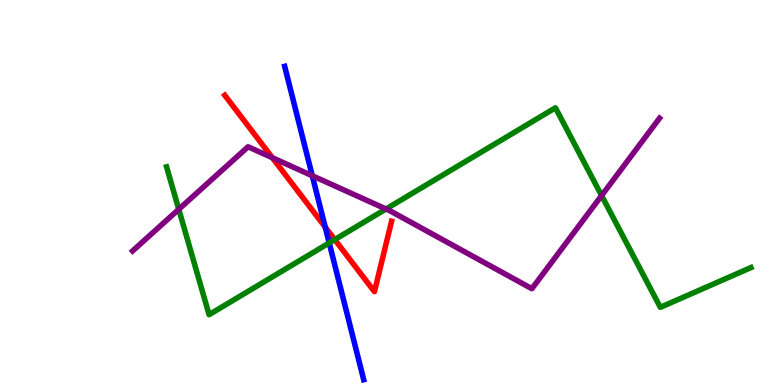[{'lines': ['blue', 'red'], 'intersections': [{'x': 4.2, 'y': 4.1}]}, {'lines': ['green', 'red'], 'intersections': [{'x': 4.32, 'y': 3.78}]}, {'lines': ['purple', 'red'], 'intersections': [{'x': 3.51, 'y': 5.9}]}, {'lines': ['blue', 'green'], 'intersections': [{'x': 4.25, 'y': 3.69}]}, {'lines': ['blue', 'purple'], 'intersections': [{'x': 4.03, 'y': 5.44}]}, {'lines': ['green', 'purple'], 'intersections': [{'x': 2.31, 'y': 4.56}, {'x': 4.98, 'y': 4.57}, {'x': 7.76, 'y': 4.92}]}]